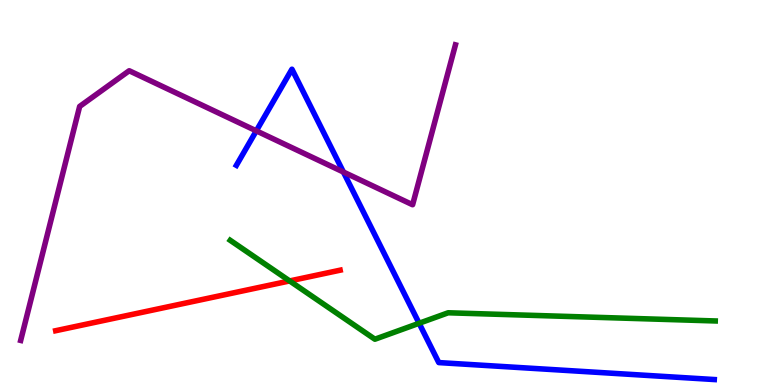[{'lines': ['blue', 'red'], 'intersections': []}, {'lines': ['green', 'red'], 'intersections': [{'x': 3.74, 'y': 2.7}]}, {'lines': ['purple', 'red'], 'intersections': []}, {'lines': ['blue', 'green'], 'intersections': [{'x': 5.41, 'y': 1.6}]}, {'lines': ['blue', 'purple'], 'intersections': [{'x': 3.31, 'y': 6.6}, {'x': 4.43, 'y': 5.53}]}, {'lines': ['green', 'purple'], 'intersections': []}]